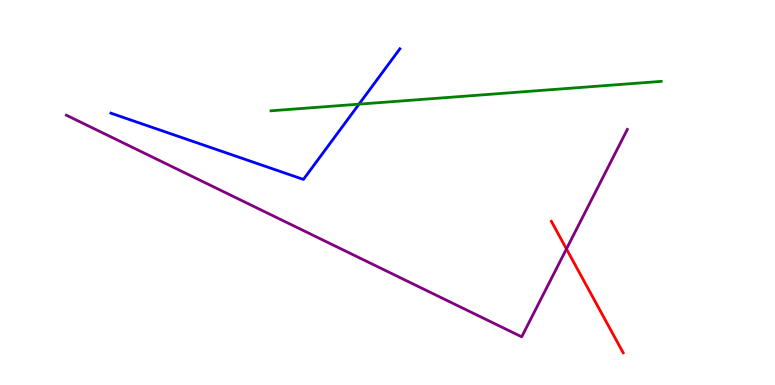[{'lines': ['blue', 'red'], 'intersections': []}, {'lines': ['green', 'red'], 'intersections': []}, {'lines': ['purple', 'red'], 'intersections': [{'x': 7.31, 'y': 3.53}]}, {'lines': ['blue', 'green'], 'intersections': [{'x': 4.63, 'y': 7.29}]}, {'lines': ['blue', 'purple'], 'intersections': []}, {'lines': ['green', 'purple'], 'intersections': []}]